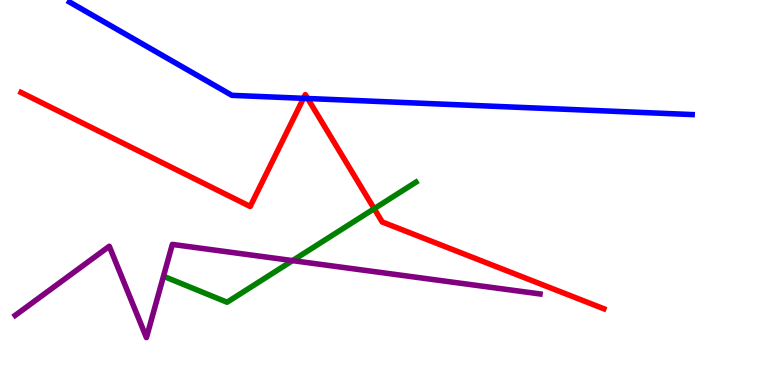[{'lines': ['blue', 'red'], 'intersections': [{'x': 3.92, 'y': 7.45}, {'x': 3.97, 'y': 7.44}]}, {'lines': ['green', 'red'], 'intersections': [{'x': 4.83, 'y': 4.58}]}, {'lines': ['purple', 'red'], 'intersections': []}, {'lines': ['blue', 'green'], 'intersections': []}, {'lines': ['blue', 'purple'], 'intersections': []}, {'lines': ['green', 'purple'], 'intersections': [{'x': 3.77, 'y': 3.23}]}]